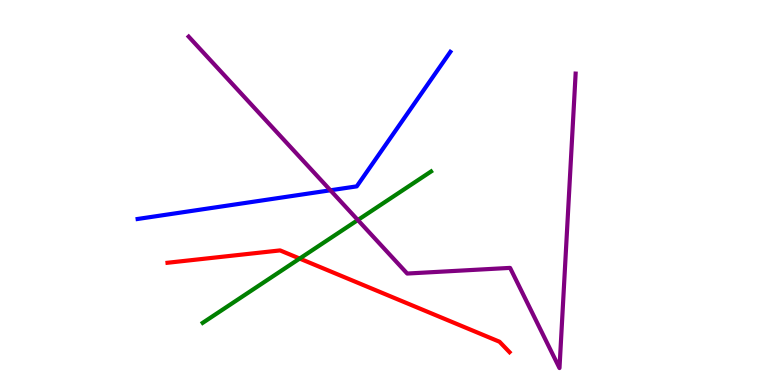[{'lines': ['blue', 'red'], 'intersections': []}, {'lines': ['green', 'red'], 'intersections': [{'x': 3.87, 'y': 3.28}]}, {'lines': ['purple', 'red'], 'intersections': []}, {'lines': ['blue', 'green'], 'intersections': []}, {'lines': ['blue', 'purple'], 'intersections': [{'x': 4.26, 'y': 5.06}]}, {'lines': ['green', 'purple'], 'intersections': [{'x': 4.62, 'y': 4.29}]}]